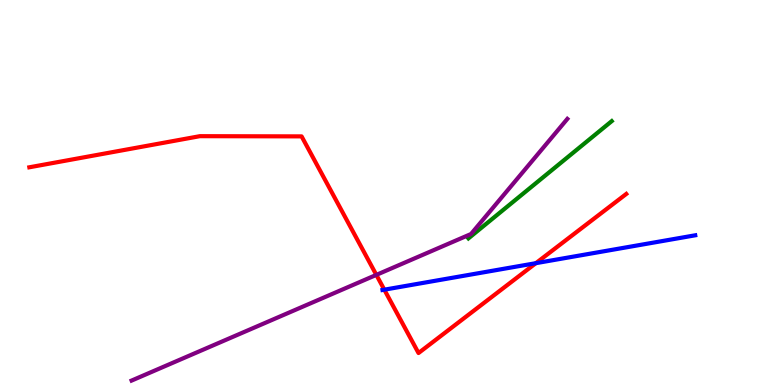[{'lines': ['blue', 'red'], 'intersections': [{'x': 4.96, 'y': 2.48}, {'x': 6.91, 'y': 3.16}]}, {'lines': ['green', 'red'], 'intersections': []}, {'lines': ['purple', 'red'], 'intersections': [{'x': 4.86, 'y': 2.86}]}, {'lines': ['blue', 'green'], 'intersections': []}, {'lines': ['blue', 'purple'], 'intersections': []}, {'lines': ['green', 'purple'], 'intersections': []}]